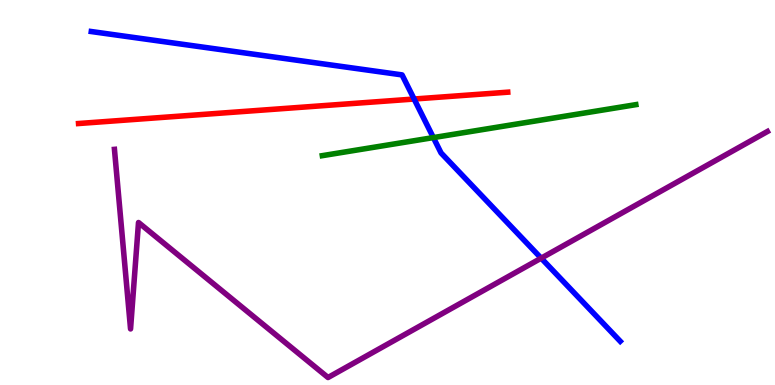[{'lines': ['blue', 'red'], 'intersections': [{'x': 5.34, 'y': 7.43}]}, {'lines': ['green', 'red'], 'intersections': []}, {'lines': ['purple', 'red'], 'intersections': []}, {'lines': ['blue', 'green'], 'intersections': [{'x': 5.59, 'y': 6.43}]}, {'lines': ['blue', 'purple'], 'intersections': [{'x': 6.98, 'y': 3.29}]}, {'lines': ['green', 'purple'], 'intersections': []}]